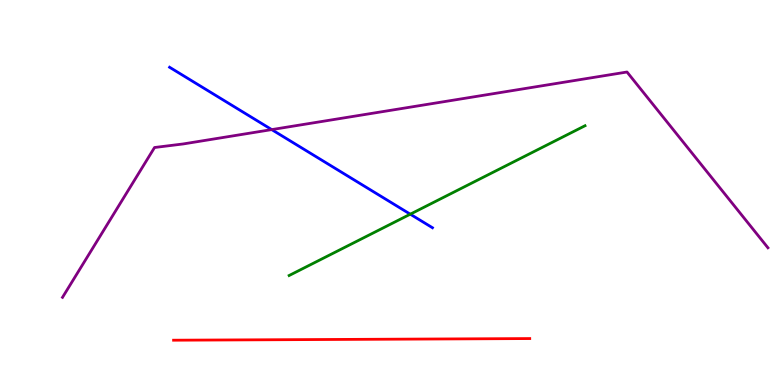[{'lines': ['blue', 'red'], 'intersections': []}, {'lines': ['green', 'red'], 'intersections': []}, {'lines': ['purple', 'red'], 'intersections': []}, {'lines': ['blue', 'green'], 'intersections': [{'x': 5.29, 'y': 4.44}]}, {'lines': ['blue', 'purple'], 'intersections': [{'x': 3.51, 'y': 6.63}]}, {'lines': ['green', 'purple'], 'intersections': []}]